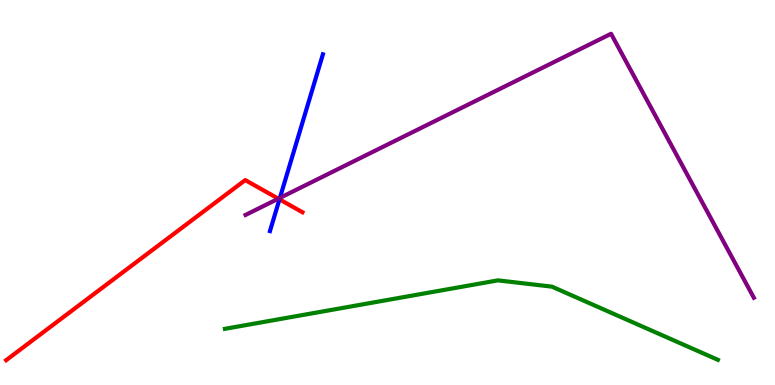[{'lines': ['blue', 'red'], 'intersections': [{'x': 3.61, 'y': 4.82}]}, {'lines': ['green', 'red'], 'intersections': []}, {'lines': ['purple', 'red'], 'intersections': [{'x': 3.59, 'y': 4.84}]}, {'lines': ['blue', 'green'], 'intersections': []}, {'lines': ['blue', 'purple'], 'intersections': [{'x': 3.61, 'y': 4.86}]}, {'lines': ['green', 'purple'], 'intersections': []}]